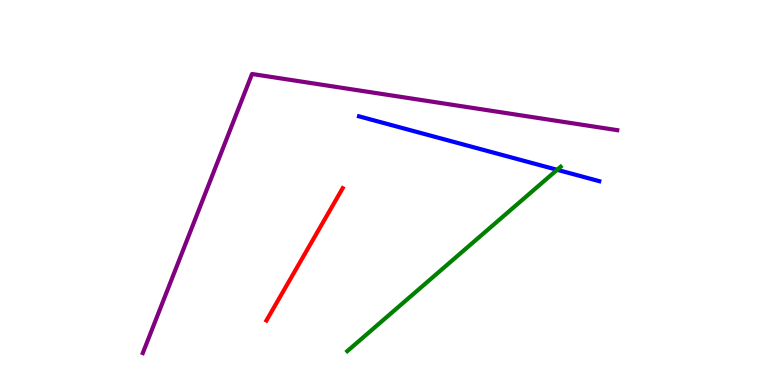[{'lines': ['blue', 'red'], 'intersections': []}, {'lines': ['green', 'red'], 'intersections': []}, {'lines': ['purple', 'red'], 'intersections': []}, {'lines': ['blue', 'green'], 'intersections': [{'x': 7.19, 'y': 5.59}]}, {'lines': ['blue', 'purple'], 'intersections': []}, {'lines': ['green', 'purple'], 'intersections': []}]